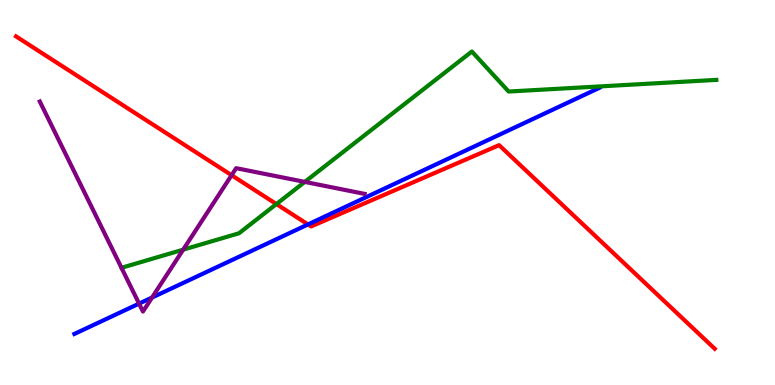[{'lines': ['blue', 'red'], 'intersections': [{'x': 3.97, 'y': 4.17}]}, {'lines': ['green', 'red'], 'intersections': [{'x': 3.57, 'y': 4.7}]}, {'lines': ['purple', 'red'], 'intersections': [{'x': 2.99, 'y': 5.45}]}, {'lines': ['blue', 'green'], 'intersections': []}, {'lines': ['blue', 'purple'], 'intersections': [{'x': 1.79, 'y': 2.11}, {'x': 1.96, 'y': 2.27}]}, {'lines': ['green', 'purple'], 'intersections': [{'x': 2.36, 'y': 3.51}, {'x': 3.93, 'y': 5.28}]}]